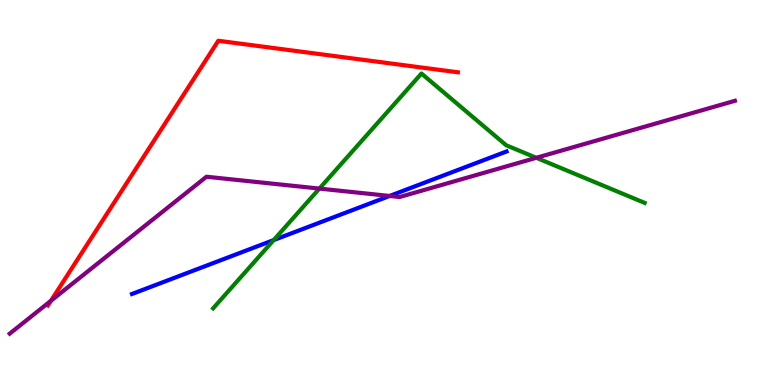[{'lines': ['blue', 'red'], 'intersections': []}, {'lines': ['green', 'red'], 'intersections': []}, {'lines': ['purple', 'red'], 'intersections': [{'x': 0.657, 'y': 2.19}]}, {'lines': ['blue', 'green'], 'intersections': [{'x': 3.53, 'y': 3.76}]}, {'lines': ['blue', 'purple'], 'intersections': [{'x': 5.03, 'y': 4.91}]}, {'lines': ['green', 'purple'], 'intersections': [{'x': 4.12, 'y': 5.1}, {'x': 6.92, 'y': 5.9}]}]